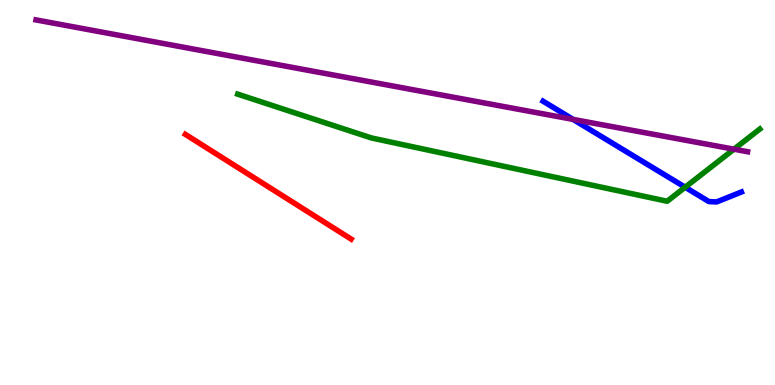[{'lines': ['blue', 'red'], 'intersections': []}, {'lines': ['green', 'red'], 'intersections': []}, {'lines': ['purple', 'red'], 'intersections': []}, {'lines': ['blue', 'green'], 'intersections': [{'x': 8.84, 'y': 5.14}]}, {'lines': ['blue', 'purple'], 'intersections': [{'x': 7.39, 'y': 6.9}]}, {'lines': ['green', 'purple'], 'intersections': [{'x': 9.47, 'y': 6.12}]}]